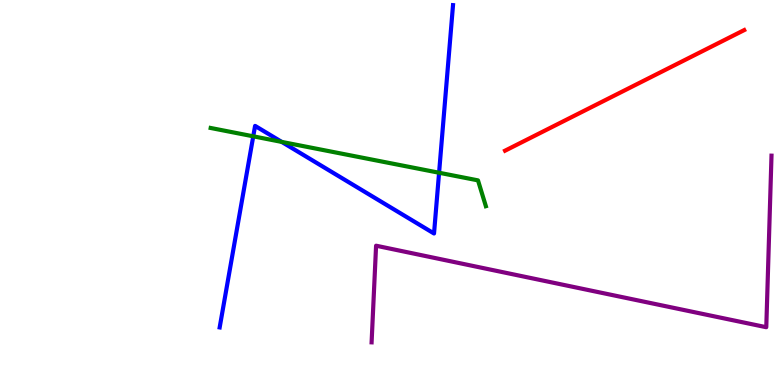[{'lines': ['blue', 'red'], 'intersections': []}, {'lines': ['green', 'red'], 'intersections': []}, {'lines': ['purple', 'red'], 'intersections': []}, {'lines': ['blue', 'green'], 'intersections': [{'x': 3.27, 'y': 6.46}, {'x': 3.64, 'y': 6.31}, {'x': 5.67, 'y': 5.51}]}, {'lines': ['blue', 'purple'], 'intersections': []}, {'lines': ['green', 'purple'], 'intersections': []}]